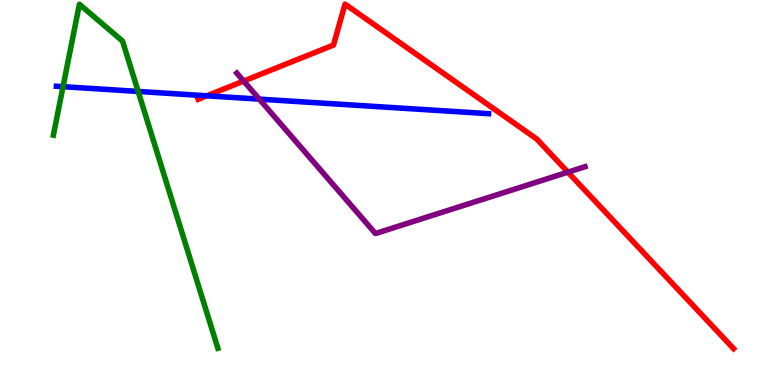[{'lines': ['blue', 'red'], 'intersections': [{'x': 2.67, 'y': 7.51}]}, {'lines': ['green', 'red'], 'intersections': []}, {'lines': ['purple', 'red'], 'intersections': [{'x': 3.14, 'y': 7.89}, {'x': 7.33, 'y': 5.53}]}, {'lines': ['blue', 'green'], 'intersections': [{'x': 0.813, 'y': 7.75}, {'x': 1.78, 'y': 7.62}]}, {'lines': ['blue', 'purple'], 'intersections': [{'x': 3.35, 'y': 7.43}]}, {'lines': ['green', 'purple'], 'intersections': []}]